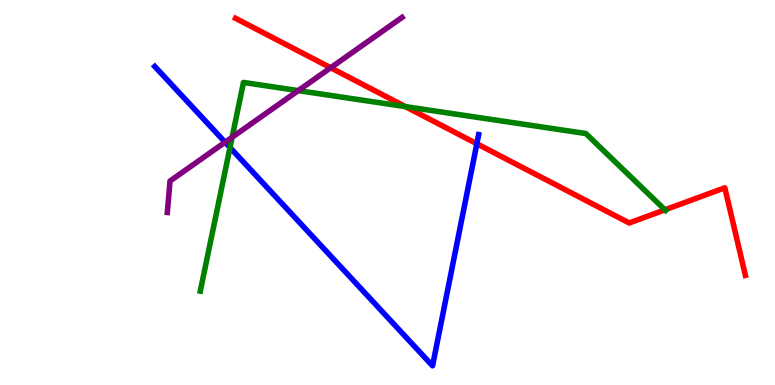[{'lines': ['blue', 'red'], 'intersections': [{'x': 6.15, 'y': 6.27}]}, {'lines': ['green', 'red'], 'intersections': [{'x': 5.23, 'y': 7.23}, {'x': 8.58, 'y': 4.55}]}, {'lines': ['purple', 'red'], 'intersections': [{'x': 4.27, 'y': 8.24}]}, {'lines': ['blue', 'green'], 'intersections': [{'x': 2.97, 'y': 6.17}]}, {'lines': ['blue', 'purple'], 'intersections': [{'x': 2.9, 'y': 6.31}]}, {'lines': ['green', 'purple'], 'intersections': [{'x': 3.0, 'y': 6.44}, {'x': 3.85, 'y': 7.65}]}]